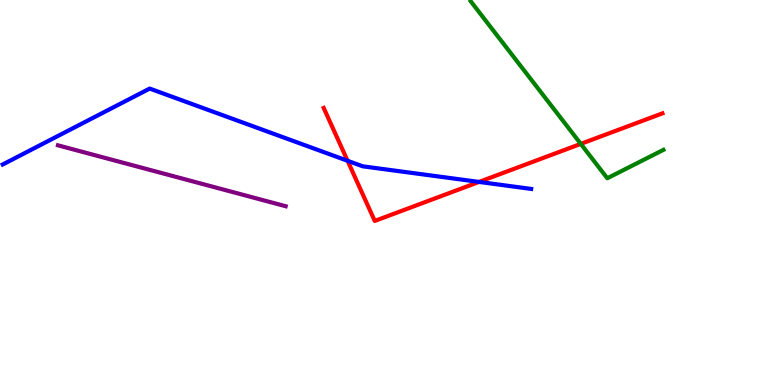[{'lines': ['blue', 'red'], 'intersections': [{'x': 4.48, 'y': 5.82}, {'x': 6.18, 'y': 5.27}]}, {'lines': ['green', 'red'], 'intersections': [{'x': 7.49, 'y': 6.26}]}, {'lines': ['purple', 'red'], 'intersections': []}, {'lines': ['blue', 'green'], 'intersections': []}, {'lines': ['blue', 'purple'], 'intersections': []}, {'lines': ['green', 'purple'], 'intersections': []}]